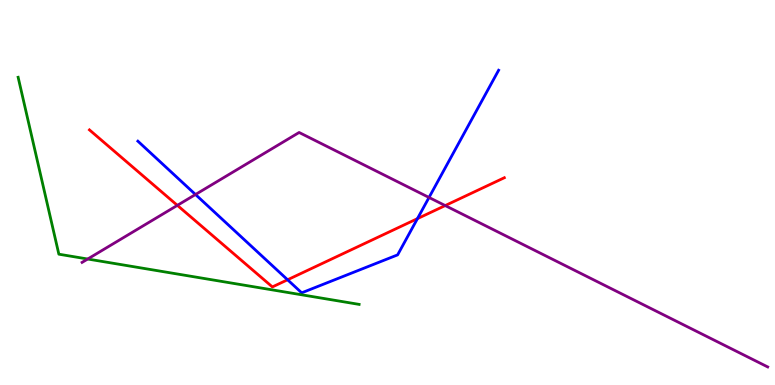[{'lines': ['blue', 'red'], 'intersections': [{'x': 3.71, 'y': 2.73}, {'x': 5.39, 'y': 4.32}]}, {'lines': ['green', 'red'], 'intersections': []}, {'lines': ['purple', 'red'], 'intersections': [{'x': 2.29, 'y': 4.67}, {'x': 5.74, 'y': 4.66}]}, {'lines': ['blue', 'green'], 'intersections': []}, {'lines': ['blue', 'purple'], 'intersections': [{'x': 2.52, 'y': 4.95}, {'x': 5.54, 'y': 4.87}]}, {'lines': ['green', 'purple'], 'intersections': [{'x': 1.13, 'y': 3.27}]}]